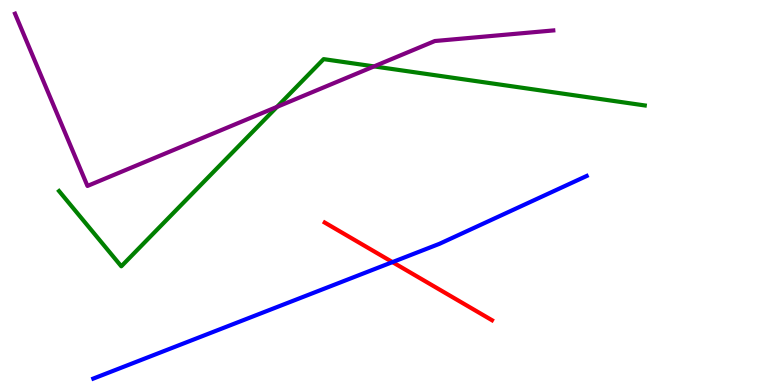[{'lines': ['blue', 'red'], 'intersections': [{'x': 5.06, 'y': 3.19}]}, {'lines': ['green', 'red'], 'intersections': []}, {'lines': ['purple', 'red'], 'intersections': []}, {'lines': ['blue', 'green'], 'intersections': []}, {'lines': ['blue', 'purple'], 'intersections': []}, {'lines': ['green', 'purple'], 'intersections': [{'x': 3.57, 'y': 7.22}, {'x': 4.83, 'y': 8.28}]}]